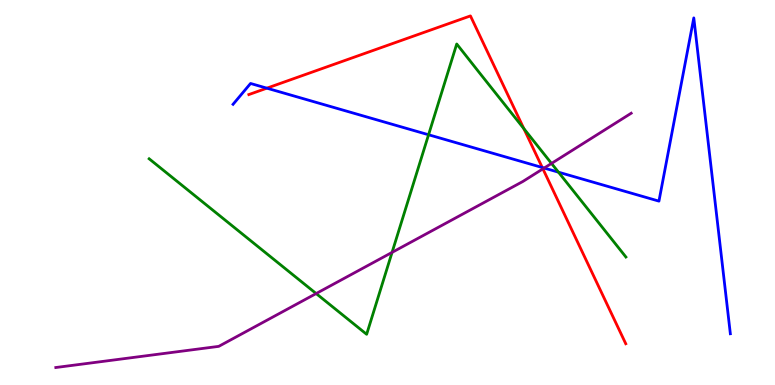[{'lines': ['blue', 'red'], 'intersections': [{'x': 3.44, 'y': 7.71}, {'x': 7.0, 'y': 5.65}]}, {'lines': ['green', 'red'], 'intersections': [{'x': 6.76, 'y': 6.66}]}, {'lines': ['purple', 'red'], 'intersections': [{'x': 7.01, 'y': 5.61}]}, {'lines': ['blue', 'green'], 'intersections': [{'x': 5.53, 'y': 6.5}, {'x': 7.21, 'y': 5.53}]}, {'lines': ['blue', 'purple'], 'intersections': [{'x': 7.02, 'y': 5.63}]}, {'lines': ['green', 'purple'], 'intersections': [{'x': 4.08, 'y': 2.38}, {'x': 5.06, 'y': 3.44}, {'x': 7.12, 'y': 5.76}]}]